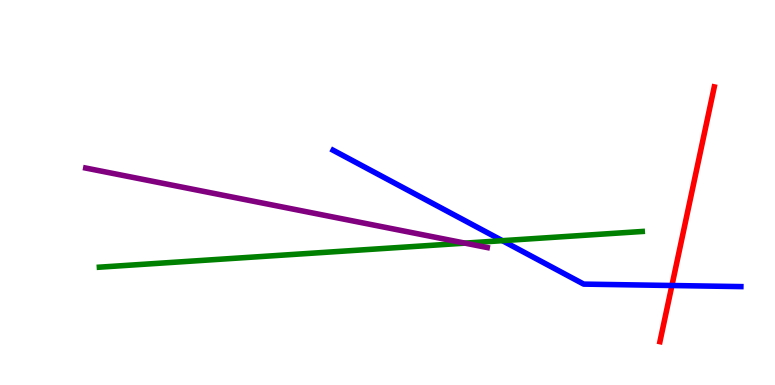[{'lines': ['blue', 'red'], 'intersections': [{'x': 8.67, 'y': 2.58}]}, {'lines': ['green', 'red'], 'intersections': []}, {'lines': ['purple', 'red'], 'intersections': []}, {'lines': ['blue', 'green'], 'intersections': [{'x': 6.48, 'y': 3.75}]}, {'lines': ['blue', 'purple'], 'intersections': []}, {'lines': ['green', 'purple'], 'intersections': [{'x': 6.0, 'y': 3.68}]}]